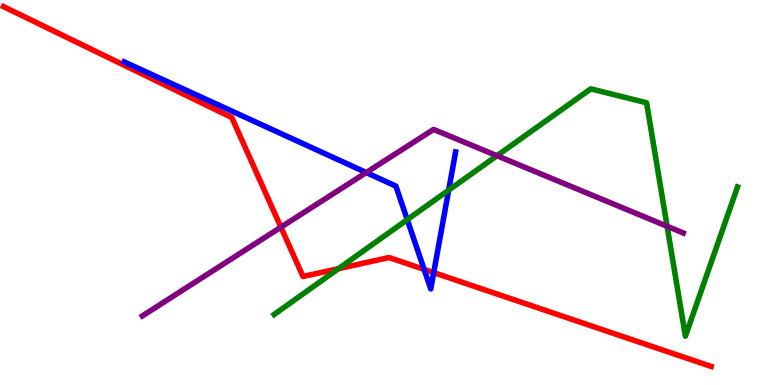[{'lines': ['blue', 'red'], 'intersections': [{'x': 5.47, 'y': 3.0}, {'x': 5.6, 'y': 2.92}]}, {'lines': ['green', 'red'], 'intersections': [{'x': 4.37, 'y': 3.02}]}, {'lines': ['purple', 'red'], 'intersections': [{'x': 3.62, 'y': 4.1}]}, {'lines': ['blue', 'green'], 'intersections': [{'x': 5.25, 'y': 4.29}, {'x': 5.79, 'y': 5.06}]}, {'lines': ['blue', 'purple'], 'intersections': [{'x': 4.73, 'y': 5.52}]}, {'lines': ['green', 'purple'], 'intersections': [{'x': 6.41, 'y': 5.96}, {'x': 8.61, 'y': 4.12}]}]